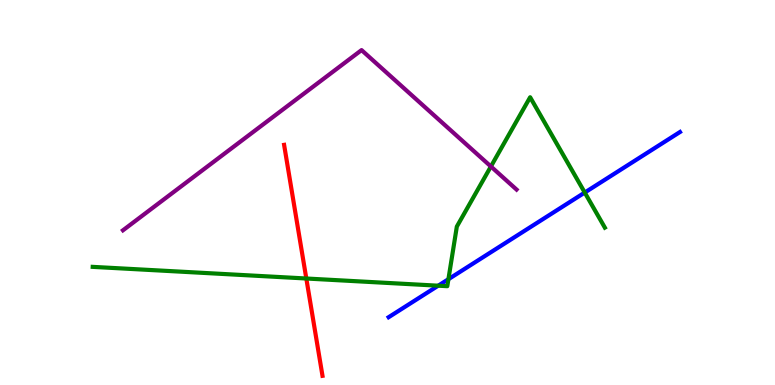[{'lines': ['blue', 'red'], 'intersections': []}, {'lines': ['green', 'red'], 'intersections': [{'x': 3.95, 'y': 2.77}]}, {'lines': ['purple', 'red'], 'intersections': []}, {'lines': ['blue', 'green'], 'intersections': [{'x': 5.65, 'y': 2.58}, {'x': 5.79, 'y': 2.75}, {'x': 7.55, 'y': 5.0}]}, {'lines': ['blue', 'purple'], 'intersections': []}, {'lines': ['green', 'purple'], 'intersections': [{'x': 6.33, 'y': 5.68}]}]